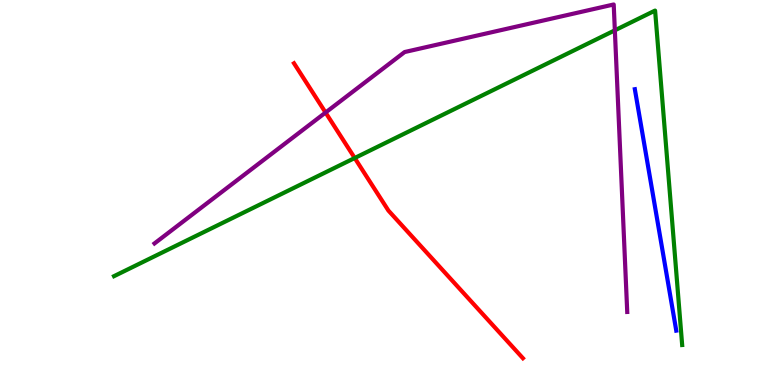[{'lines': ['blue', 'red'], 'intersections': []}, {'lines': ['green', 'red'], 'intersections': [{'x': 4.58, 'y': 5.9}]}, {'lines': ['purple', 'red'], 'intersections': [{'x': 4.2, 'y': 7.08}]}, {'lines': ['blue', 'green'], 'intersections': []}, {'lines': ['blue', 'purple'], 'intersections': []}, {'lines': ['green', 'purple'], 'intersections': [{'x': 7.93, 'y': 9.21}]}]